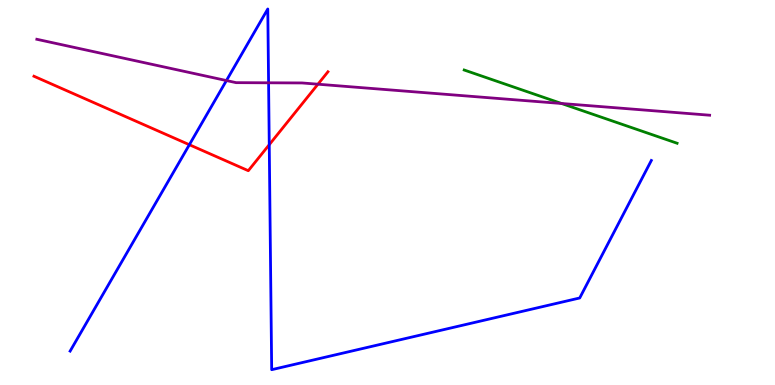[{'lines': ['blue', 'red'], 'intersections': [{'x': 2.44, 'y': 6.24}, {'x': 3.47, 'y': 6.24}]}, {'lines': ['green', 'red'], 'intersections': []}, {'lines': ['purple', 'red'], 'intersections': [{'x': 4.1, 'y': 7.81}]}, {'lines': ['blue', 'green'], 'intersections': []}, {'lines': ['blue', 'purple'], 'intersections': [{'x': 2.92, 'y': 7.91}, {'x': 3.47, 'y': 7.85}]}, {'lines': ['green', 'purple'], 'intersections': [{'x': 7.25, 'y': 7.31}]}]